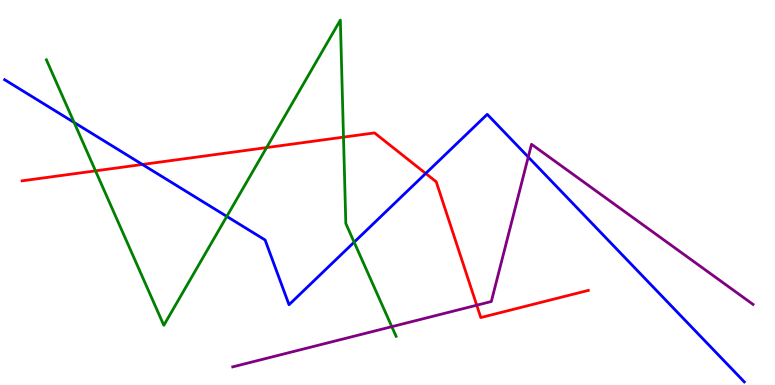[{'lines': ['blue', 'red'], 'intersections': [{'x': 1.84, 'y': 5.73}, {'x': 5.49, 'y': 5.49}]}, {'lines': ['green', 'red'], 'intersections': [{'x': 1.23, 'y': 5.56}, {'x': 3.44, 'y': 6.17}, {'x': 4.43, 'y': 6.44}]}, {'lines': ['purple', 'red'], 'intersections': [{'x': 6.15, 'y': 2.07}]}, {'lines': ['blue', 'green'], 'intersections': [{'x': 0.956, 'y': 6.82}, {'x': 2.93, 'y': 4.38}, {'x': 4.57, 'y': 3.71}]}, {'lines': ['blue', 'purple'], 'intersections': [{'x': 6.82, 'y': 5.92}]}, {'lines': ['green', 'purple'], 'intersections': [{'x': 5.06, 'y': 1.51}]}]